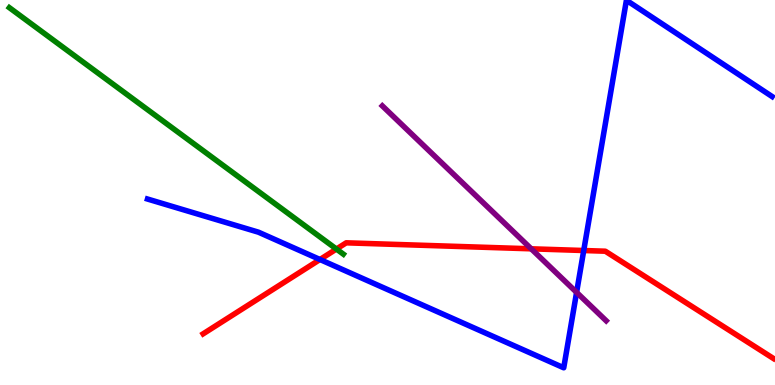[{'lines': ['blue', 'red'], 'intersections': [{'x': 4.13, 'y': 3.26}, {'x': 7.53, 'y': 3.49}]}, {'lines': ['green', 'red'], 'intersections': [{'x': 4.34, 'y': 3.53}]}, {'lines': ['purple', 'red'], 'intersections': [{'x': 6.85, 'y': 3.54}]}, {'lines': ['blue', 'green'], 'intersections': []}, {'lines': ['blue', 'purple'], 'intersections': [{'x': 7.44, 'y': 2.41}]}, {'lines': ['green', 'purple'], 'intersections': []}]